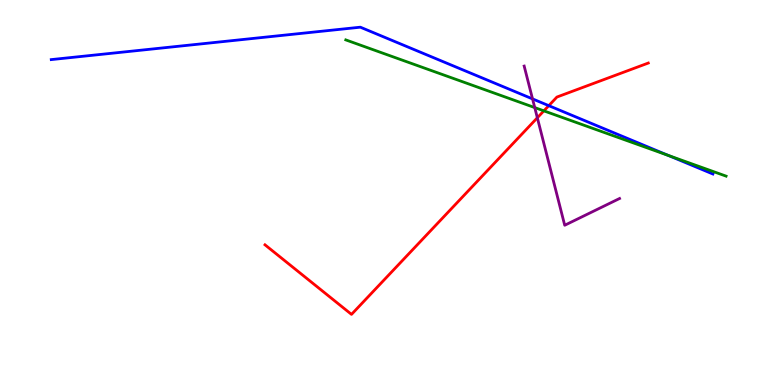[{'lines': ['blue', 'red'], 'intersections': [{'x': 7.08, 'y': 7.26}]}, {'lines': ['green', 'red'], 'intersections': [{'x': 7.02, 'y': 7.12}]}, {'lines': ['purple', 'red'], 'intersections': [{'x': 6.93, 'y': 6.94}]}, {'lines': ['blue', 'green'], 'intersections': [{'x': 8.62, 'y': 5.96}]}, {'lines': ['blue', 'purple'], 'intersections': [{'x': 6.87, 'y': 7.43}]}, {'lines': ['green', 'purple'], 'intersections': [{'x': 6.9, 'y': 7.21}]}]